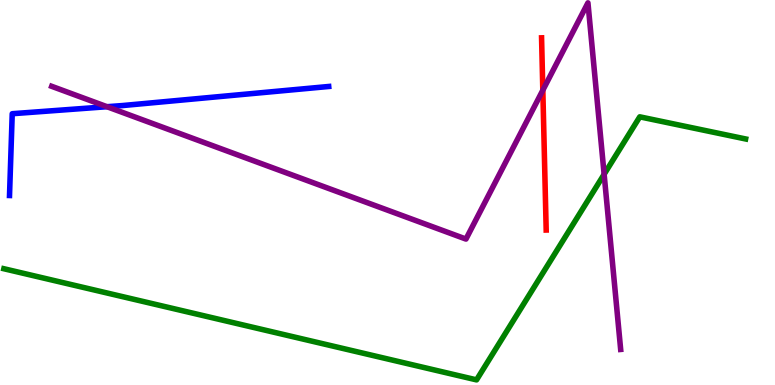[{'lines': ['blue', 'red'], 'intersections': []}, {'lines': ['green', 'red'], 'intersections': []}, {'lines': ['purple', 'red'], 'intersections': [{'x': 7.0, 'y': 7.66}]}, {'lines': ['blue', 'green'], 'intersections': []}, {'lines': ['blue', 'purple'], 'intersections': [{'x': 1.38, 'y': 7.23}]}, {'lines': ['green', 'purple'], 'intersections': [{'x': 7.8, 'y': 5.47}]}]